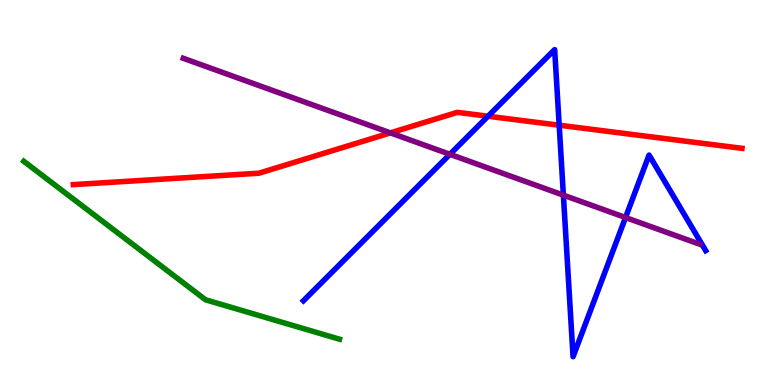[{'lines': ['blue', 'red'], 'intersections': [{'x': 6.3, 'y': 6.98}, {'x': 7.22, 'y': 6.75}]}, {'lines': ['green', 'red'], 'intersections': []}, {'lines': ['purple', 'red'], 'intersections': [{'x': 5.04, 'y': 6.55}]}, {'lines': ['blue', 'green'], 'intersections': []}, {'lines': ['blue', 'purple'], 'intersections': [{'x': 5.81, 'y': 5.99}, {'x': 7.27, 'y': 4.93}, {'x': 8.07, 'y': 4.35}]}, {'lines': ['green', 'purple'], 'intersections': []}]